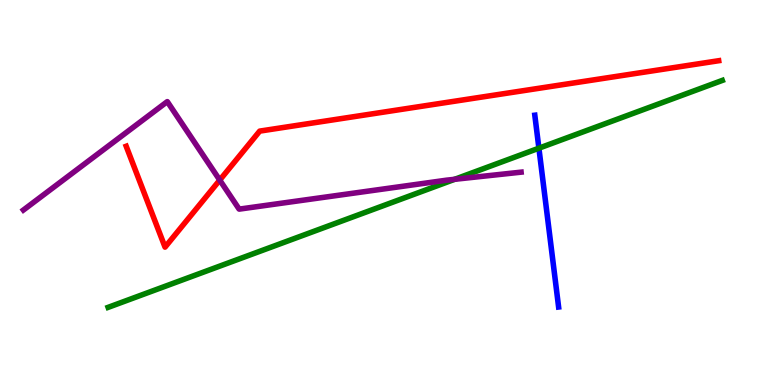[{'lines': ['blue', 'red'], 'intersections': []}, {'lines': ['green', 'red'], 'intersections': []}, {'lines': ['purple', 'red'], 'intersections': [{'x': 2.84, 'y': 5.32}]}, {'lines': ['blue', 'green'], 'intersections': [{'x': 6.95, 'y': 6.15}]}, {'lines': ['blue', 'purple'], 'intersections': []}, {'lines': ['green', 'purple'], 'intersections': [{'x': 5.87, 'y': 5.34}]}]